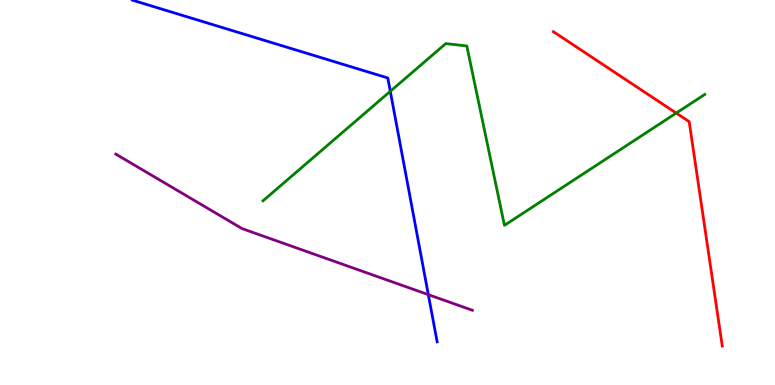[{'lines': ['blue', 'red'], 'intersections': []}, {'lines': ['green', 'red'], 'intersections': [{'x': 8.73, 'y': 7.06}]}, {'lines': ['purple', 'red'], 'intersections': []}, {'lines': ['blue', 'green'], 'intersections': [{'x': 5.04, 'y': 7.63}]}, {'lines': ['blue', 'purple'], 'intersections': [{'x': 5.53, 'y': 2.35}]}, {'lines': ['green', 'purple'], 'intersections': []}]